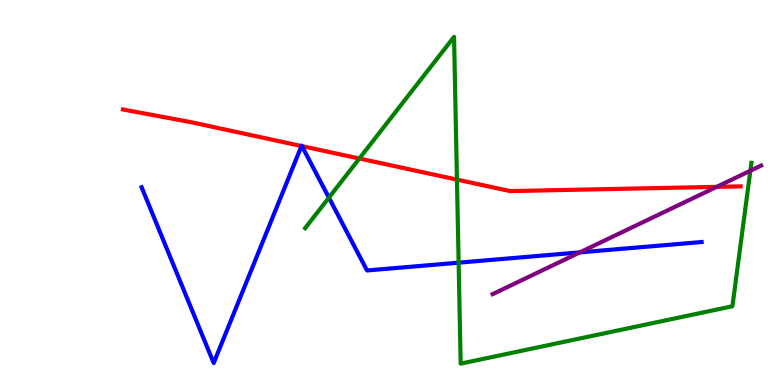[{'lines': ['blue', 'red'], 'intersections': [{'x': 3.89, 'y': 6.21}, {'x': 3.9, 'y': 6.2}]}, {'lines': ['green', 'red'], 'intersections': [{'x': 4.64, 'y': 5.88}, {'x': 5.9, 'y': 5.34}]}, {'lines': ['purple', 'red'], 'intersections': [{'x': 9.25, 'y': 5.15}]}, {'lines': ['blue', 'green'], 'intersections': [{'x': 4.24, 'y': 4.87}, {'x': 5.92, 'y': 3.18}]}, {'lines': ['blue', 'purple'], 'intersections': [{'x': 7.48, 'y': 3.44}]}, {'lines': ['green', 'purple'], 'intersections': [{'x': 9.68, 'y': 5.57}]}]